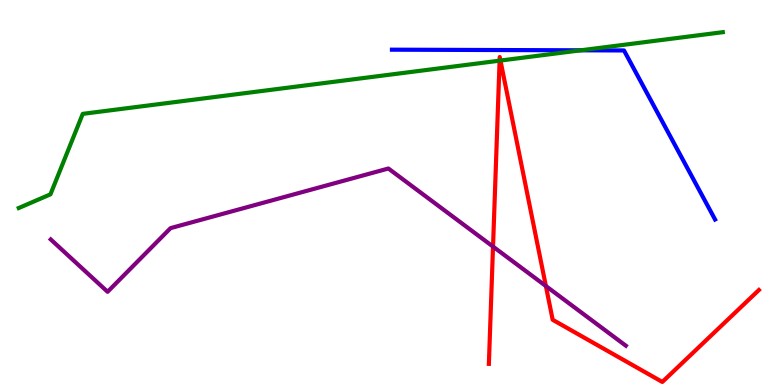[{'lines': ['blue', 'red'], 'intersections': []}, {'lines': ['green', 'red'], 'intersections': [{'x': 6.45, 'y': 8.42}, {'x': 6.46, 'y': 8.43}]}, {'lines': ['purple', 'red'], 'intersections': [{'x': 6.36, 'y': 3.59}, {'x': 7.04, 'y': 2.57}]}, {'lines': ['blue', 'green'], 'intersections': [{'x': 7.49, 'y': 8.69}]}, {'lines': ['blue', 'purple'], 'intersections': []}, {'lines': ['green', 'purple'], 'intersections': []}]